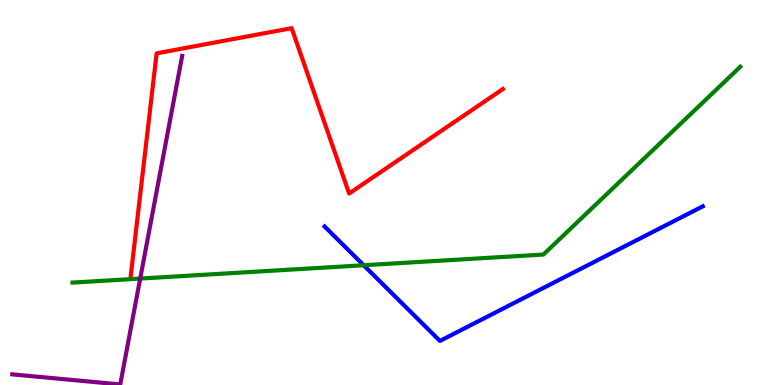[{'lines': ['blue', 'red'], 'intersections': []}, {'lines': ['green', 'red'], 'intersections': []}, {'lines': ['purple', 'red'], 'intersections': []}, {'lines': ['blue', 'green'], 'intersections': [{'x': 4.69, 'y': 3.11}]}, {'lines': ['blue', 'purple'], 'intersections': []}, {'lines': ['green', 'purple'], 'intersections': [{'x': 1.81, 'y': 2.76}]}]